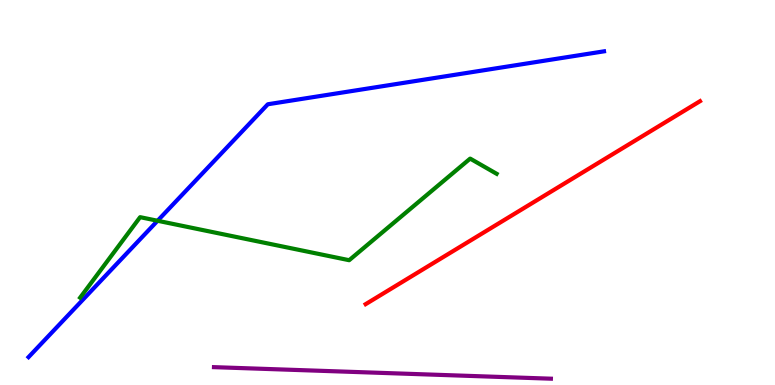[{'lines': ['blue', 'red'], 'intersections': []}, {'lines': ['green', 'red'], 'intersections': []}, {'lines': ['purple', 'red'], 'intersections': []}, {'lines': ['blue', 'green'], 'intersections': [{'x': 2.03, 'y': 4.27}]}, {'lines': ['blue', 'purple'], 'intersections': []}, {'lines': ['green', 'purple'], 'intersections': []}]